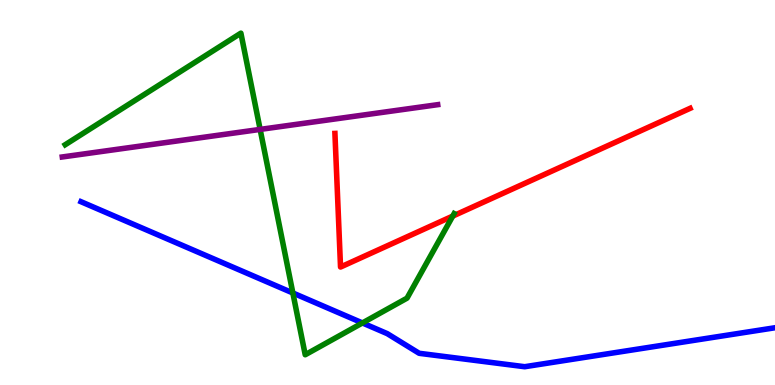[{'lines': ['blue', 'red'], 'intersections': []}, {'lines': ['green', 'red'], 'intersections': [{'x': 5.84, 'y': 4.39}]}, {'lines': ['purple', 'red'], 'intersections': []}, {'lines': ['blue', 'green'], 'intersections': [{'x': 3.78, 'y': 2.39}, {'x': 4.68, 'y': 1.61}]}, {'lines': ['blue', 'purple'], 'intersections': []}, {'lines': ['green', 'purple'], 'intersections': [{'x': 3.36, 'y': 6.64}]}]